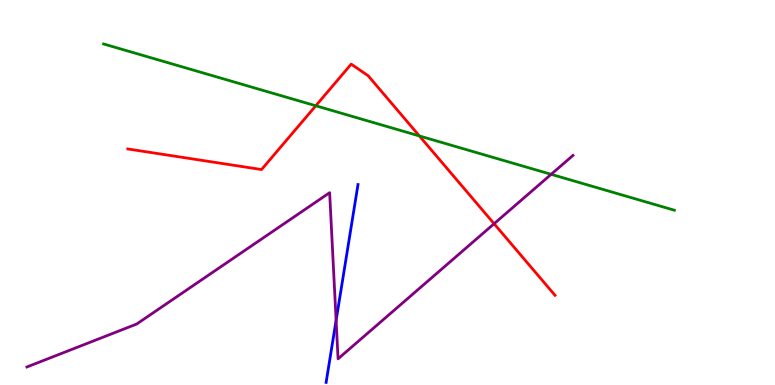[{'lines': ['blue', 'red'], 'intersections': []}, {'lines': ['green', 'red'], 'intersections': [{'x': 4.07, 'y': 7.25}, {'x': 5.41, 'y': 6.47}]}, {'lines': ['purple', 'red'], 'intersections': [{'x': 6.38, 'y': 4.19}]}, {'lines': ['blue', 'green'], 'intersections': []}, {'lines': ['blue', 'purple'], 'intersections': [{'x': 4.34, 'y': 1.68}]}, {'lines': ['green', 'purple'], 'intersections': [{'x': 7.11, 'y': 5.47}]}]